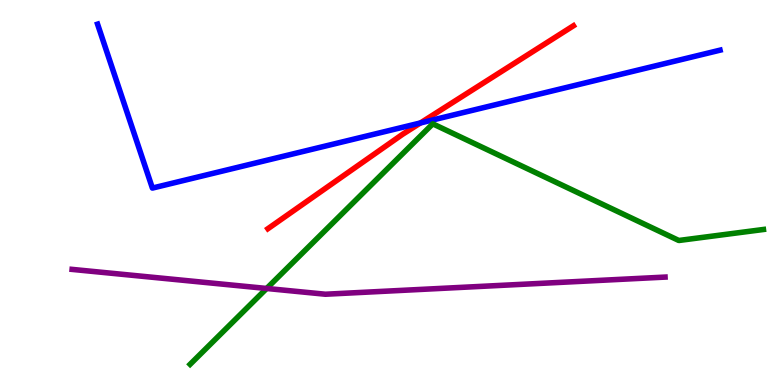[{'lines': ['blue', 'red'], 'intersections': [{'x': 5.43, 'y': 6.81}]}, {'lines': ['green', 'red'], 'intersections': []}, {'lines': ['purple', 'red'], 'intersections': []}, {'lines': ['blue', 'green'], 'intersections': []}, {'lines': ['blue', 'purple'], 'intersections': []}, {'lines': ['green', 'purple'], 'intersections': [{'x': 3.44, 'y': 2.51}]}]